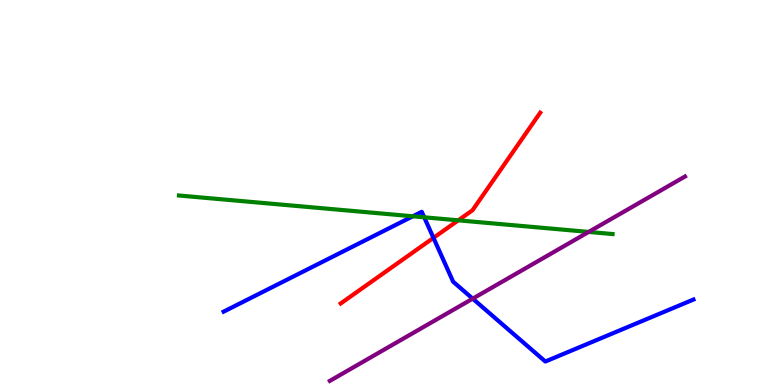[{'lines': ['blue', 'red'], 'intersections': [{'x': 5.59, 'y': 3.82}]}, {'lines': ['green', 'red'], 'intersections': [{'x': 5.91, 'y': 4.28}]}, {'lines': ['purple', 'red'], 'intersections': []}, {'lines': ['blue', 'green'], 'intersections': [{'x': 5.33, 'y': 4.38}, {'x': 5.47, 'y': 4.36}]}, {'lines': ['blue', 'purple'], 'intersections': [{'x': 6.1, 'y': 2.24}]}, {'lines': ['green', 'purple'], 'intersections': [{'x': 7.6, 'y': 3.98}]}]